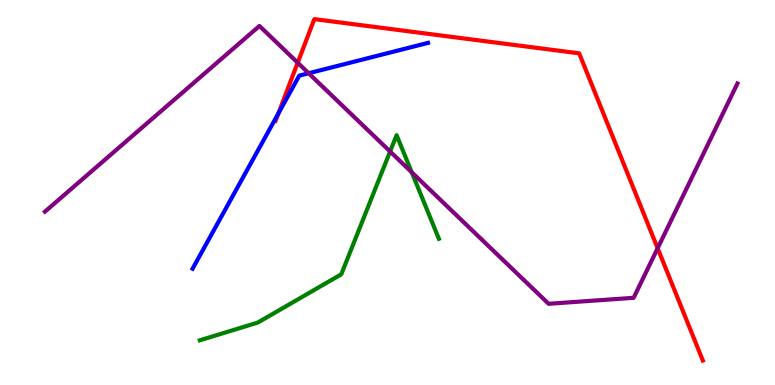[{'lines': ['blue', 'red'], 'intersections': [{'x': 3.59, 'y': 7.05}]}, {'lines': ['green', 'red'], 'intersections': []}, {'lines': ['purple', 'red'], 'intersections': [{'x': 3.84, 'y': 8.37}, {'x': 8.49, 'y': 3.55}]}, {'lines': ['blue', 'green'], 'intersections': []}, {'lines': ['blue', 'purple'], 'intersections': [{'x': 3.98, 'y': 8.1}]}, {'lines': ['green', 'purple'], 'intersections': [{'x': 5.03, 'y': 6.07}, {'x': 5.31, 'y': 5.53}]}]